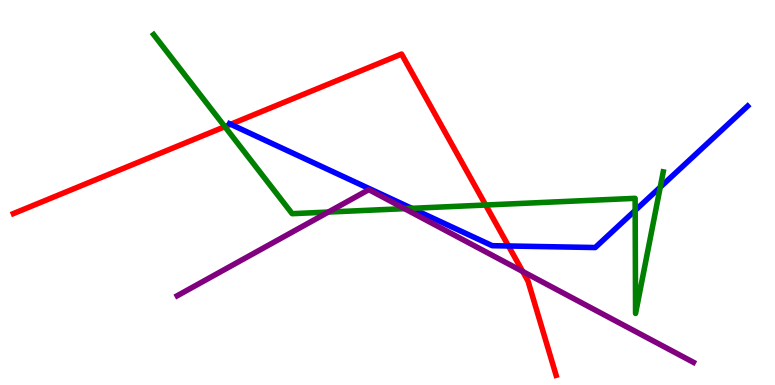[{'lines': ['blue', 'red'], 'intersections': [{'x': 2.98, 'y': 6.77}, {'x': 6.56, 'y': 3.61}]}, {'lines': ['green', 'red'], 'intersections': [{'x': 2.9, 'y': 6.71}, {'x': 6.27, 'y': 4.67}]}, {'lines': ['purple', 'red'], 'intersections': [{'x': 6.74, 'y': 2.95}]}, {'lines': ['blue', 'green'], 'intersections': [{'x': 5.31, 'y': 4.59}, {'x': 8.2, 'y': 4.53}, {'x': 8.52, 'y': 5.14}]}, {'lines': ['blue', 'purple'], 'intersections': []}, {'lines': ['green', 'purple'], 'intersections': [{'x': 4.24, 'y': 4.49}, {'x': 5.22, 'y': 4.58}]}]